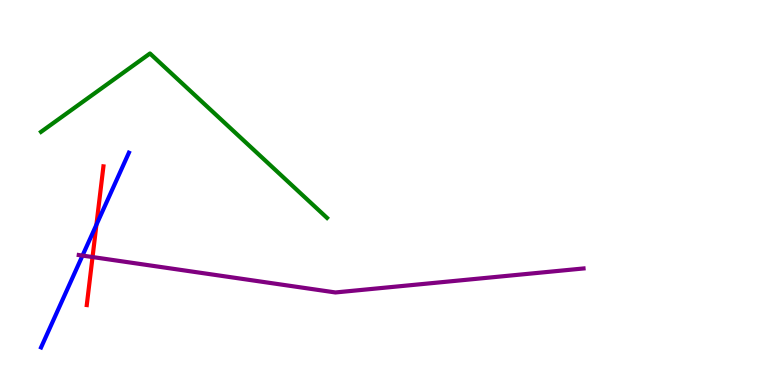[{'lines': ['blue', 'red'], 'intersections': [{'x': 1.24, 'y': 4.16}]}, {'lines': ['green', 'red'], 'intersections': []}, {'lines': ['purple', 'red'], 'intersections': [{'x': 1.19, 'y': 3.32}]}, {'lines': ['blue', 'green'], 'intersections': []}, {'lines': ['blue', 'purple'], 'intersections': [{'x': 1.06, 'y': 3.36}]}, {'lines': ['green', 'purple'], 'intersections': []}]